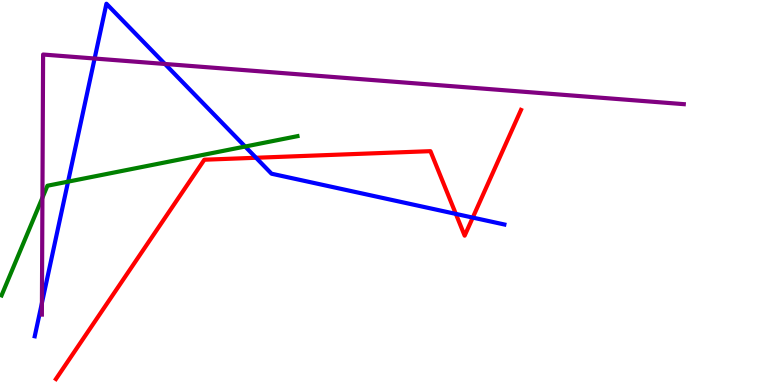[{'lines': ['blue', 'red'], 'intersections': [{'x': 3.3, 'y': 5.9}, {'x': 5.88, 'y': 4.44}, {'x': 6.1, 'y': 4.35}]}, {'lines': ['green', 'red'], 'intersections': []}, {'lines': ['purple', 'red'], 'intersections': []}, {'lines': ['blue', 'green'], 'intersections': [{'x': 0.878, 'y': 5.28}, {'x': 3.16, 'y': 6.19}]}, {'lines': ['blue', 'purple'], 'intersections': [{'x': 0.541, 'y': 2.13}, {'x': 1.22, 'y': 8.48}, {'x': 2.13, 'y': 8.34}]}, {'lines': ['green', 'purple'], 'intersections': [{'x': 0.547, 'y': 4.87}]}]